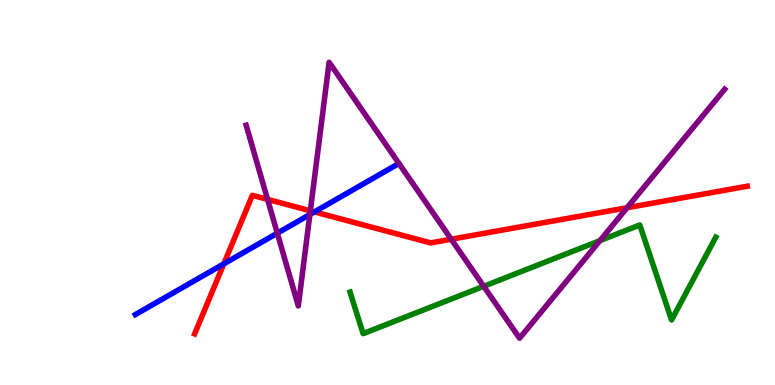[{'lines': ['blue', 'red'], 'intersections': [{'x': 2.89, 'y': 3.15}, {'x': 4.06, 'y': 4.5}]}, {'lines': ['green', 'red'], 'intersections': []}, {'lines': ['purple', 'red'], 'intersections': [{'x': 3.45, 'y': 4.82}, {'x': 4.0, 'y': 4.52}, {'x': 5.82, 'y': 3.79}, {'x': 8.09, 'y': 4.6}]}, {'lines': ['blue', 'green'], 'intersections': []}, {'lines': ['blue', 'purple'], 'intersections': [{'x': 3.58, 'y': 3.94}, {'x': 4.0, 'y': 4.43}]}, {'lines': ['green', 'purple'], 'intersections': [{'x': 6.24, 'y': 2.56}, {'x': 7.74, 'y': 3.75}]}]